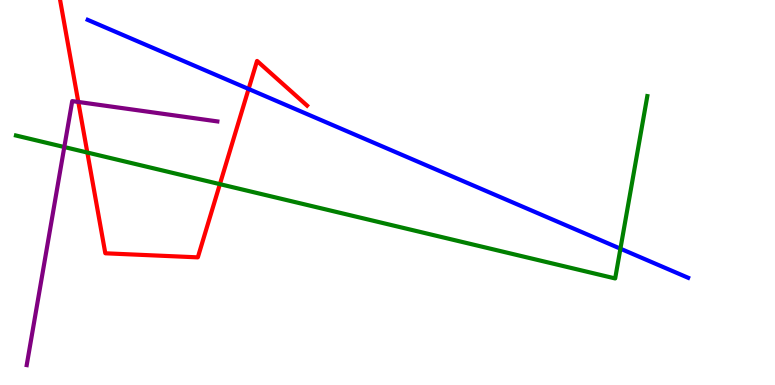[{'lines': ['blue', 'red'], 'intersections': [{'x': 3.21, 'y': 7.69}]}, {'lines': ['green', 'red'], 'intersections': [{'x': 1.13, 'y': 6.04}, {'x': 2.84, 'y': 5.22}]}, {'lines': ['purple', 'red'], 'intersections': [{'x': 1.01, 'y': 7.35}]}, {'lines': ['blue', 'green'], 'intersections': [{'x': 8.01, 'y': 3.54}]}, {'lines': ['blue', 'purple'], 'intersections': []}, {'lines': ['green', 'purple'], 'intersections': [{'x': 0.83, 'y': 6.18}]}]